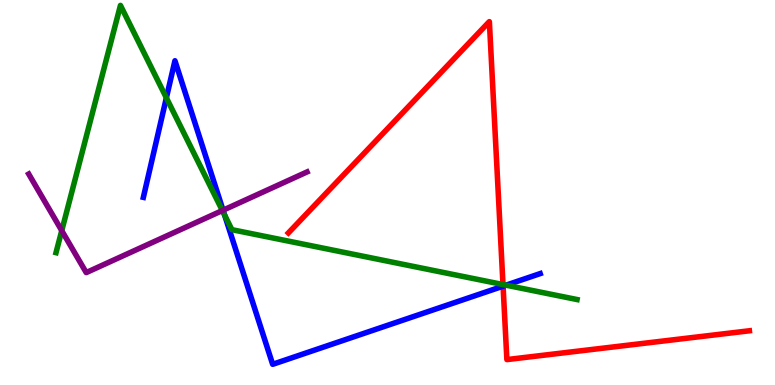[{'lines': ['blue', 'red'], 'intersections': [{'x': 6.49, 'y': 2.57}]}, {'lines': ['green', 'red'], 'intersections': [{'x': 6.49, 'y': 2.61}]}, {'lines': ['purple', 'red'], 'intersections': []}, {'lines': ['blue', 'green'], 'intersections': [{'x': 2.15, 'y': 7.46}, {'x': 2.9, 'y': 4.41}, {'x': 6.53, 'y': 2.59}]}, {'lines': ['blue', 'purple'], 'intersections': [{'x': 2.88, 'y': 4.54}]}, {'lines': ['green', 'purple'], 'intersections': [{'x': 0.797, 'y': 4.01}, {'x': 2.87, 'y': 4.53}]}]